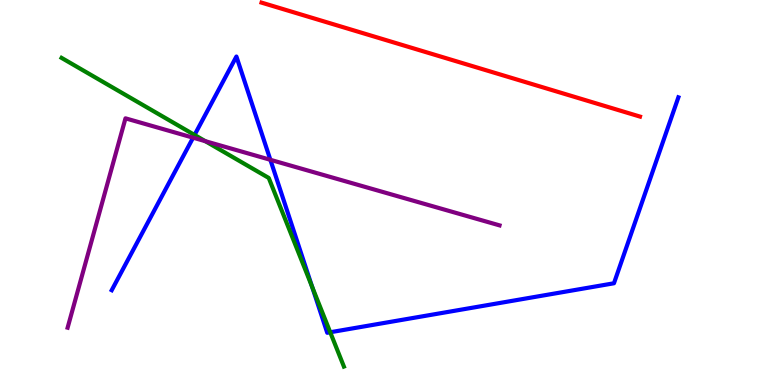[{'lines': ['blue', 'red'], 'intersections': []}, {'lines': ['green', 'red'], 'intersections': []}, {'lines': ['purple', 'red'], 'intersections': []}, {'lines': ['blue', 'green'], 'intersections': [{'x': 2.51, 'y': 6.49}, {'x': 4.03, 'y': 2.55}, {'x': 4.26, 'y': 1.37}]}, {'lines': ['blue', 'purple'], 'intersections': [{'x': 2.49, 'y': 6.42}, {'x': 3.49, 'y': 5.85}]}, {'lines': ['green', 'purple'], 'intersections': [{'x': 2.65, 'y': 6.33}]}]